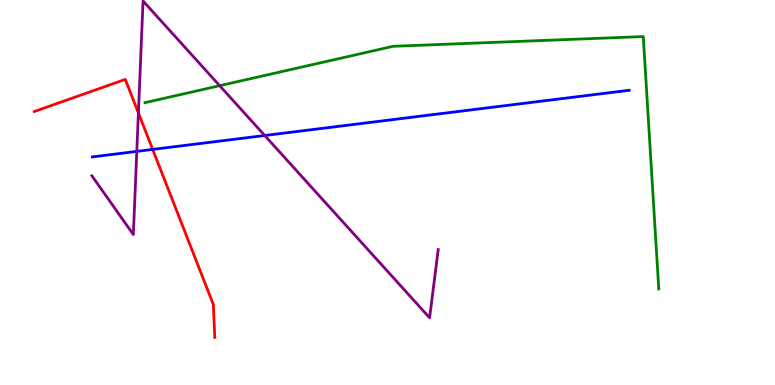[{'lines': ['blue', 'red'], 'intersections': [{'x': 1.97, 'y': 6.12}]}, {'lines': ['green', 'red'], 'intersections': []}, {'lines': ['purple', 'red'], 'intersections': [{'x': 1.79, 'y': 7.07}]}, {'lines': ['blue', 'green'], 'intersections': []}, {'lines': ['blue', 'purple'], 'intersections': [{'x': 1.77, 'y': 6.07}, {'x': 3.42, 'y': 6.48}]}, {'lines': ['green', 'purple'], 'intersections': [{'x': 2.83, 'y': 7.77}]}]